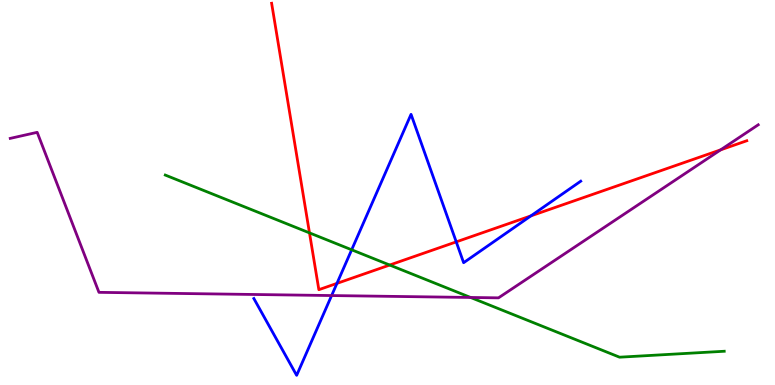[{'lines': ['blue', 'red'], 'intersections': [{'x': 4.35, 'y': 2.64}, {'x': 5.89, 'y': 3.72}, {'x': 6.85, 'y': 4.39}]}, {'lines': ['green', 'red'], 'intersections': [{'x': 3.99, 'y': 3.95}, {'x': 5.03, 'y': 3.12}]}, {'lines': ['purple', 'red'], 'intersections': [{'x': 9.3, 'y': 6.11}]}, {'lines': ['blue', 'green'], 'intersections': [{'x': 4.54, 'y': 3.51}]}, {'lines': ['blue', 'purple'], 'intersections': [{'x': 4.28, 'y': 2.32}]}, {'lines': ['green', 'purple'], 'intersections': [{'x': 6.07, 'y': 2.27}]}]